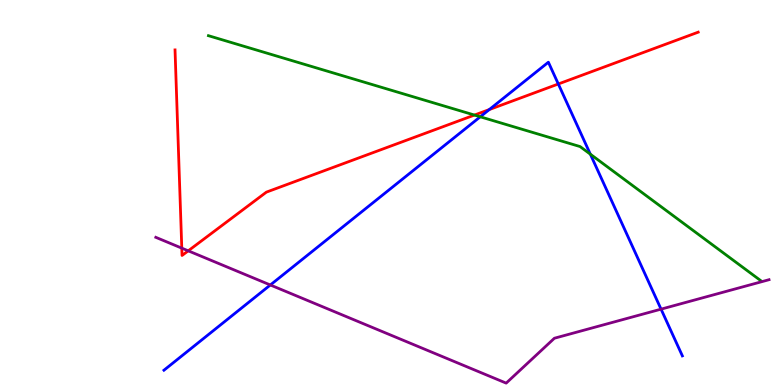[{'lines': ['blue', 'red'], 'intersections': [{'x': 6.31, 'y': 7.15}, {'x': 7.2, 'y': 7.82}]}, {'lines': ['green', 'red'], 'intersections': [{'x': 6.12, 'y': 7.01}]}, {'lines': ['purple', 'red'], 'intersections': [{'x': 2.35, 'y': 3.55}, {'x': 2.43, 'y': 3.49}]}, {'lines': ['blue', 'green'], 'intersections': [{'x': 6.2, 'y': 6.97}, {'x': 7.62, 'y': 6.0}]}, {'lines': ['blue', 'purple'], 'intersections': [{'x': 3.49, 'y': 2.6}, {'x': 8.53, 'y': 1.97}]}, {'lines': ['green', 'purple'], 'intersections': []}]